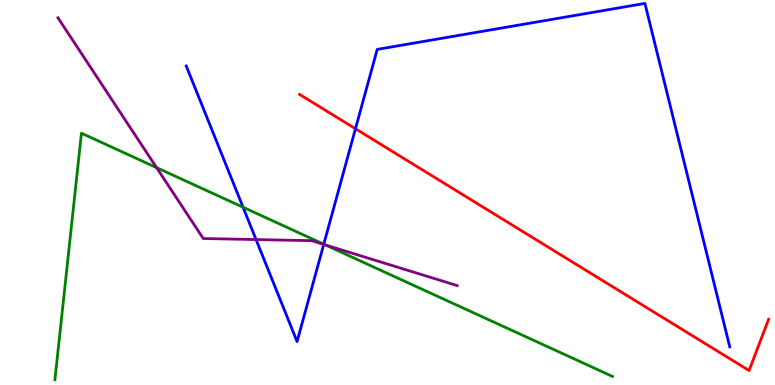[{'lines': ['blue', 'red'], 'intersections': [{'x': 4.59, 'y': 6.66}]}, {'lines': ['green', 'red'], 'intersections': []}, {'lines': ['purple', 'red'], 'intersections': []}, {'lines': ['blue', 'green'], 'intersections': [{'x': 3.14, 'y': 4.62}, {'x': 4.18, 'y': 3.66}]}, {'lines': ['blue', 'purple'], 'intersections': [{'x': 3.3, 'y': 3.78}, {'x': 4.18, 'y': 3.65}]}, {'lines': ['green', 'purple'], 'intersections': [{'x': 2.02, 'y': 5.65}, {'x': 4.2, 'y': 3.64}]}]